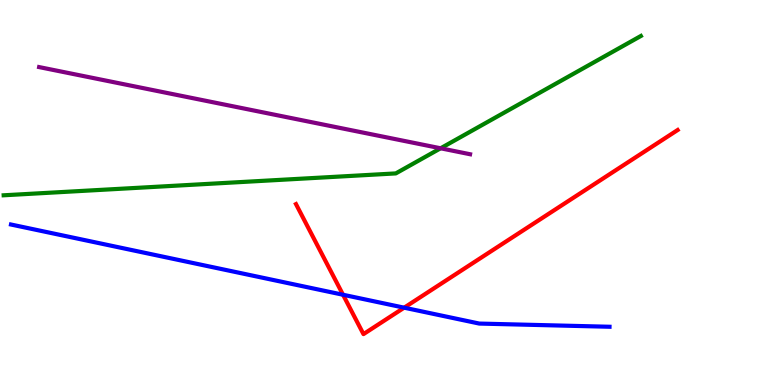[{'lines': ['blue', 'red'], 'intersections': [{'x': 4.43, 'y': 2.34}, {'x': 5.21, 'y': 2.01}]}, {'lines': ['green', 'red'], 'intersections': []}, {'lines': ['purple', 'red'], 'intersections': []}, {'lines': ['blue', 'green'], 'intersections': []}, {'lines': ['blue', 'purple'], 'intersections': []}, {'lines': ['green', 'purple'], 'intersections': [{'x': 5.69, 'y': 6.15}]}]